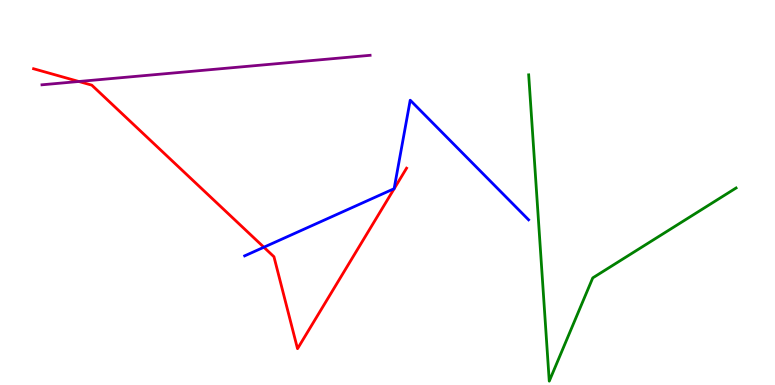[{'lines': ['blue', 'red'], 'intersections': [{'x': 3.4, 'y': 3.58}]}, {'lines': ['green', 'red'], 'intersections': []}, {'lines': ['purple', 'red'], 'intersections': [{'x': 1.02, 'y': 7.88}]}, {'lines': ['blue', 'green'], 'intersections': []}, {'lines': ['blue', 'purple'], 'intersections': []}, {'lines': ['green', 'purple'], 'intersections': []}]